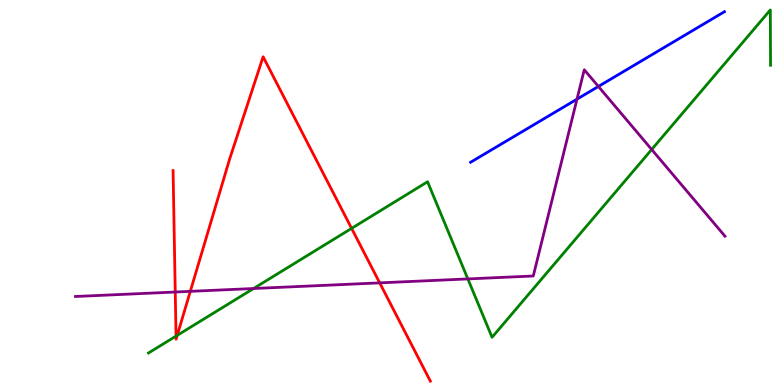[{'lines': ['blue', 'red'], 'intersections': []}, {'lines': ['green', 'red'], 'intersections': [{'x': 2.27, 'y': 1.27}, {'x': 2.29, 'y': 1.29}, {'x': 4.54, 'y': 4.07}]}, {'lines': ['purple', 'red'], 'intersections': [{'x': 2.26, 'y': 2.41}, {'x': 2.46, 'y': 2.43}, {'x': 4.9, 'y': 2.65}]}, {'lines': ['blue', 'green'], 'intersections': []}, {'lines': ['blue', 'purple'], 'intersections': [{'x': 7.45, 'y': 7.42}, {'x': 7.72, 'y': 7.75}]}, {'lines': ['green', 'purple'], 'intersections': [{'x': 3.27, 'y': 2.51}, {'x': 6.04, 'y': 2.76}, {'x': 8.41, 'y': 6.12}]}]